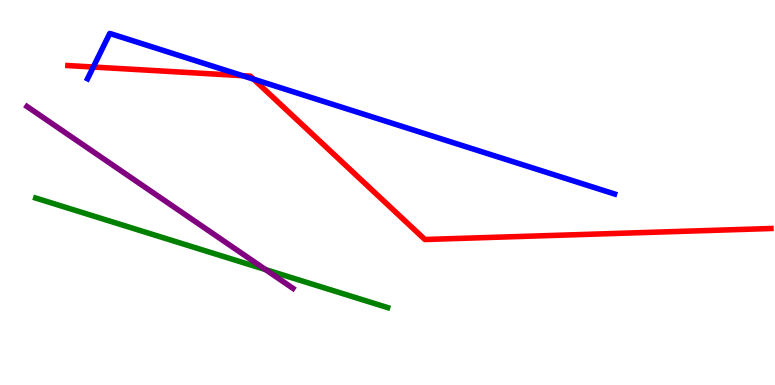[{'lines': ['blue', 'red'], 'intersections': [{'x': 1.2, 'y': 8.26}, {'x': 3.13, 'y': 8.03}, {'x': 3.27, 'y': 7.94}]}, {'lines': ['green', 'red'], 'intersections': []}, {'lines': ['purple', 'red'], 'intersections': []}, {'lines': ['blue', 'green'], 'intersections': []}, {'lines': ['blue', 'purple'], 'intersections': []}, {'lines': ['green', 'purple'], 'intersections': [{'x': 3.43, 'y': 3.0}]}]